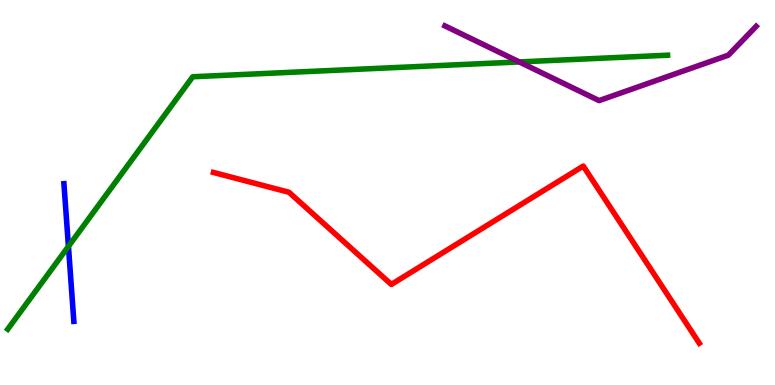[{'lines': ['blue', 'red'], 'intersections': []}, {'lines': ['green', 'red'], 'intersections': []}, {'lines': ['purple', 'red'], 'intersections': []}, {'lines': ['blue', 'green'], 'intersections': [{'x': 0.883, 'y': 3.6}]}, {'lines': ['blue', 'purple'], 'intersections': []}, {'lines': ['green', 'purple'], 'intersections': [{'x': 6.7, 'y': 8.39}]}]